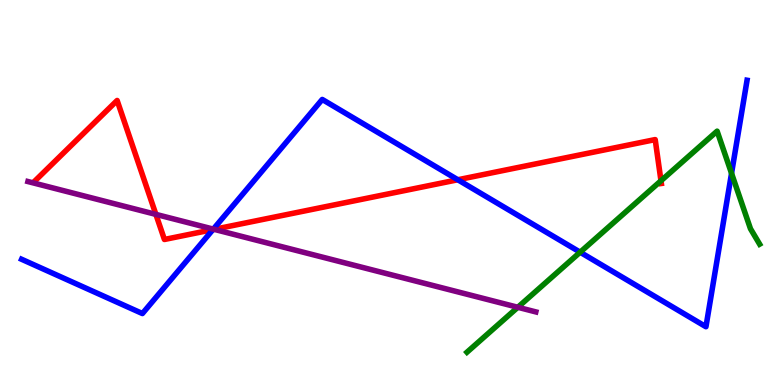[{'lines': ['blue', 'red'], 'intersections': [{'x': 2.75, 'y': 4.04}, {'x': 5.91, 'y': 5.33}]}, {'lines': ['green', 'red'], 'intersections': [{'x': 8.53, 'y': 5.3}]}, {'lines': ['purple', 'red'], 'intersections': [{'x': 2.01, 'y': 4.43}, {'x': 2.76, 'y': 4.04}]}, {'lines': ['blue', 'green'], 'intersections': [{'x': 7.49, 'y': 3.45}, {'x': 9.44, 'y': 5.5}]}, {'lines': ['blue', 'purple'], 'intersections': [{'x': 2.75, 'y': 4.05}]}, {'lines': ['green', 'purple'], 'intersections': [{'x': 6.68, 'y': 2.02}]}]